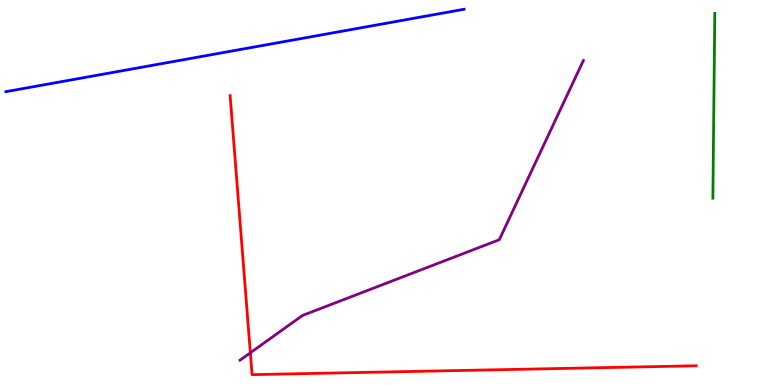[{'lines': ['blue', 'red'], 'intersections': []}, {'lines': ['green', 'red'], 'intersections': []}, {'lines': ['purple', 'red'], 'intersections': [{'x': 3.23, 'y': 0.836}]}, {'lines': ['blue', 'green'], 'intersections': []}, {'lines': ['blue', 'purple'], 'intersections': []}, {'lines': ['green', 'purple'], 'intersections': []}]